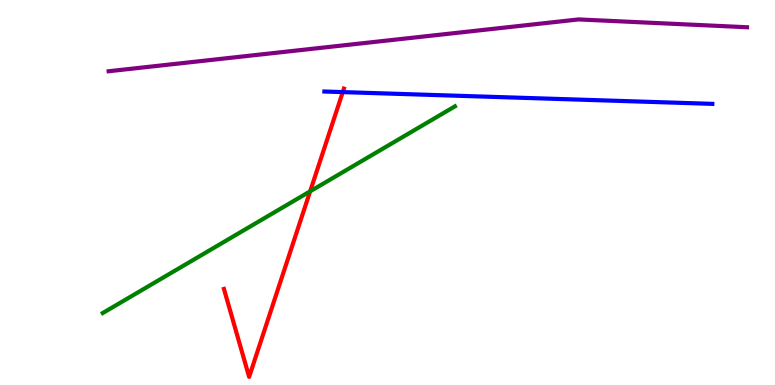[{'lines': ['blue', 'red'], 'intersections': [{'x': 4.42, 'y': 7.61}]}, {'lines': ['green', 'red'], 'intersections': [{'x': 4.0, 'y': 5.03}]}, {'lines': ['purple', 'red'], 'intersections': []}, {'lines': ['blue', 'green'], 'intersections': []}, {'lines': ['blue', 'purple'], 'intersections': []}, {'lines': ['green', 'purple'], 'intersections': []}]